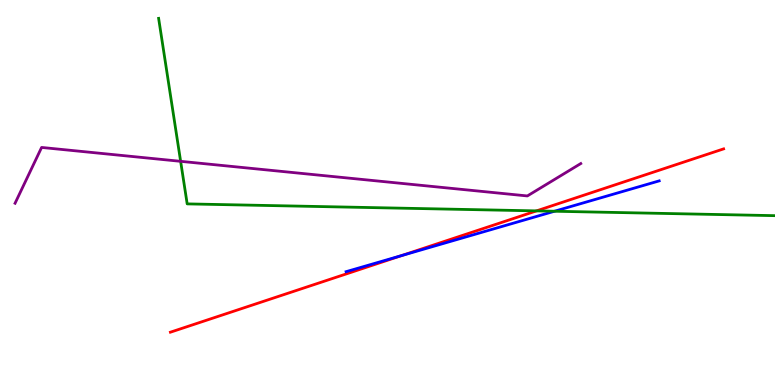[{'lines': ['blue', 'red'], 'intersections': [{'x': 5.18, 'y': 3.36}]}, {'lines': ['green', 'red'], 'intersections': [{'x': 6.92, 'y': 4.52}]}, {'lines': ['purple', 'red'], 'intersections': []}, {'lines': ['blue', 'green'], 'intersections': [{'x': 7.15, 'y': 4.51}]}, {'lines': ['blue', 'purple'], 'intersections': []}, {'lines': ['green', 'purple'], 'intersections': [{'x': 2.33, 'y': 5.81}]}]